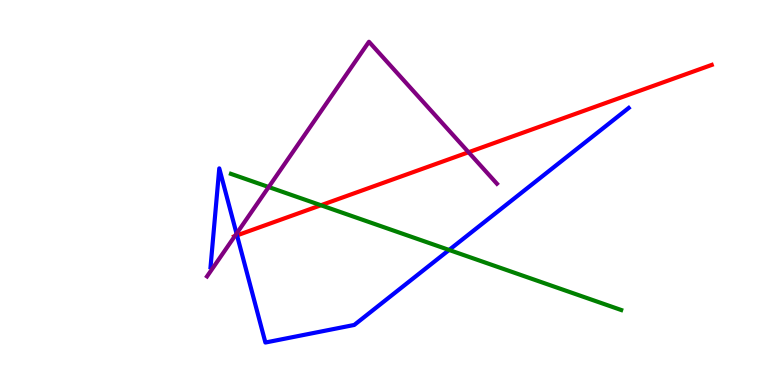[{'lines': ['blue', 'red'], 'intersections': [{'x': 3.06, 'y': 3.89}]}, {'lines': ['green', 'red'], 'intersections': [{'x': 4.14, 'y': 4.67}]}, {'lines': ['purple', 'red'], 'intersections': [{'x': 3.03, 'y': 3.87}, {'x': 6.05, 'y': 6.05}]}, {'lines': ['blue', 'green'], 'intersections': [{'x': 5.79, 'y': 3.51}]}, {'lines': ['blue', 'purple'], 'intersections': [{'x': 3.05, 'y': 3.93}]}, {'lines': ['green', 'purple'], 'intersections': [{'x': 3.47, 'y': 5.14}]}]